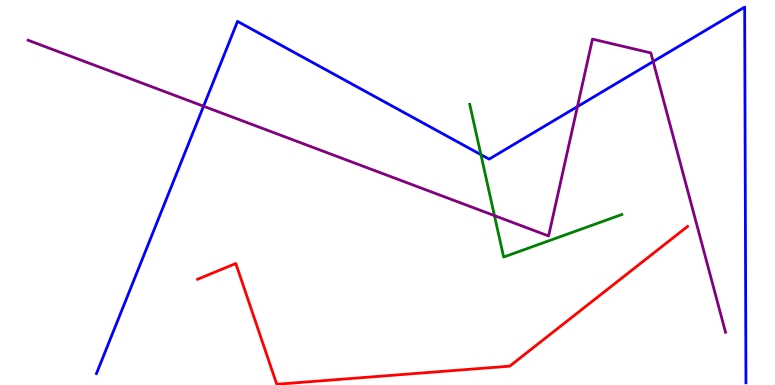[{'lines': ['blue', 'red'], 'intersections': []}, {'lines': ['green', 'red'], 'intersections': []}, {'lines': ['purple', 'red'], 'intersections': []}, {'lines': ['blue', 'green'], 'intersections': [{'x': 6.21, 'y': 5.98}]}, {'lines': ['blue', 'purple'], 'intersections': [{'x': 2.63, 'y': 7.24}, {'x': 7.45, 'y': 7.23}, {'x': 8.43, 'y': 8.4}]}, {'lines': ['green', 'purple'], 'intersections': [{'x': 6.38, 'y': 4.4}]}]